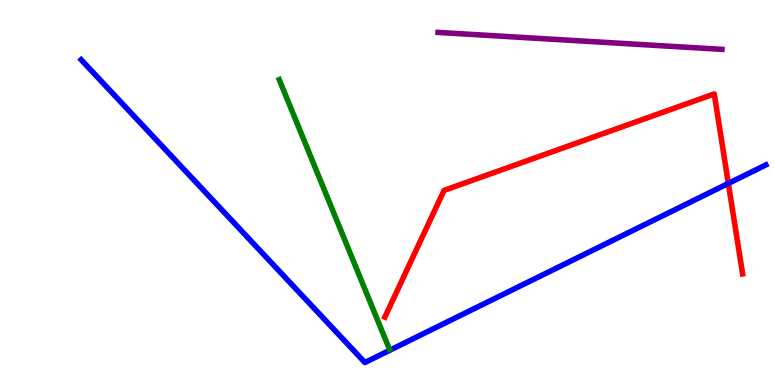[{'lines': ['blue', 'red'], 'intersections': [{'x': 9.4, 'y': 5.24}]}, {'lines': ['green', 'red'], 'intersections': []}, {'lines': ['purple', 'red'], 'intersections': []}, {'lines': ['blue', 'green'], 'intersections': []}, {'lines': ['blue', 'purple'], 'intersections': []}, {'lines': ['green', 'purple'], 'intersections': []}]